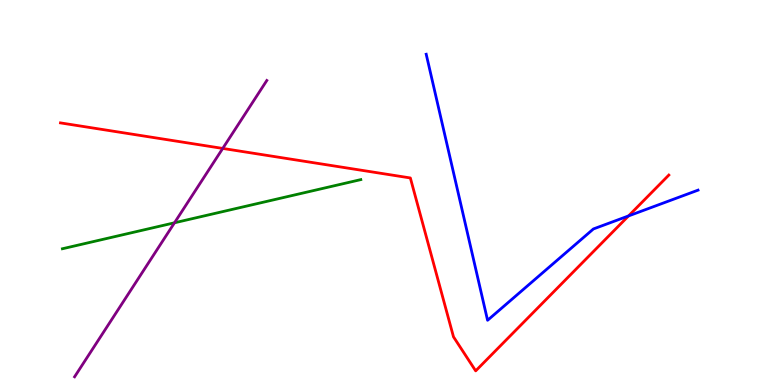[{'lines': ['blue', 'red'], 'intersections': [{'x': 8.11, 'y': 4.39}]}, {'lines': ['green', 'red'], 'intersections': []}, {'lines': ['purple', 'red'], 'intersections': [{'x': 2.87, 'y': 6.14}]}, {'lines': ['blue', 'green'], 'intersections': []}, {'lines': ['blue', 'purple'], 'intersections': []}, {'lines': ['green', 'purple'], 'intersections': [{'x': 2.25, 'y': 4.21}]}]